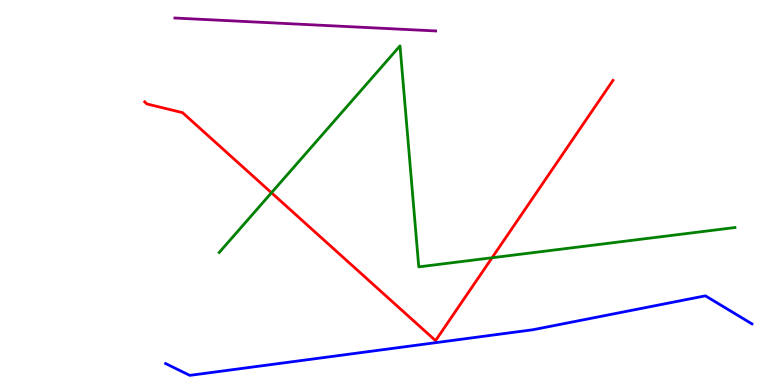[{'lines': ['blue', 'red'], 'intersections': []}, {'lines': ['green', 'red'], 'intersections': [{'x': 3.5, 'y': 4.99}, {'x': 6.35, 'y': 3.31}]}, {'lines': ['purple', 'red'], 'intersections': []}, {'lines': ['blue', 'green'], 'intersections': []}, {'lines': ['blue', 'purple'], 'intersections': []}, {'lines': ['green', 'purple'], 'intersections': []}]